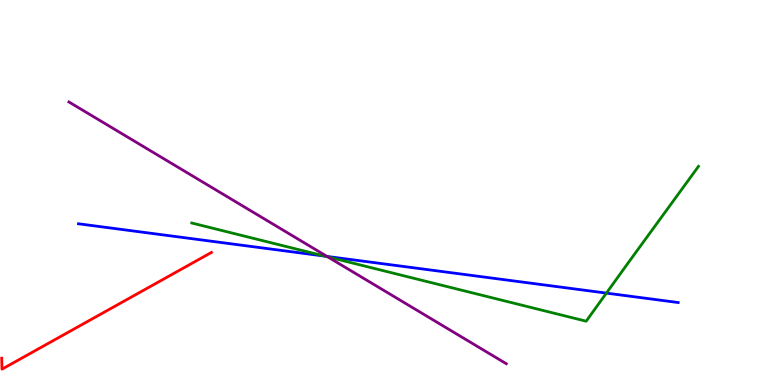[{'lines': ['blue', 'red'], 'intersections': []}, {'lines': ['green', 'red'], 'intersections': []}, {'lines': ['purple', 'red'], 'intersections': []}, {'lines': ['blue', 'green'], 'intersections': [{'x': 4.19, 'y': 3.35}, {'x': 7.82, 'y': 2.39}]}, {'lines': ['blue', 'purple'], 'intersections': [{'x': 4.22, 'y': 3.34}]}, {'lines': ['green', 'purple'], 'intersections': [{'x': 4.23, 'y': 3.33}]}]